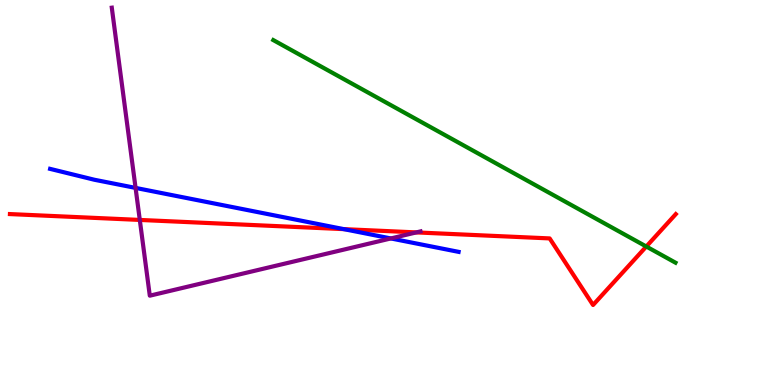[{'lines': ['blue', 'red'], 'intersections': [{'x': 4.44, 'y': 4.05}]}, {'lines': ['green', 'red'], 'intersections': [{'x': 8.34, 'y': 3.6}]}, {'lines': ['purple', 'red'], 'intersections': [{'x': 1.8, 'y': 4.29}, {'x': 5.37, 'y': 3.96}]}, {'lines': ['blue', 'green'], 'intersections': []}, {'lines': ['blue', 'purple'], 'intersections': [{'x': 1.75, 'y': 5.12}, {'x': 5.04, 'y': 3.81}]}, {'lines': ['green', 'purple'], 'intersections': []}]